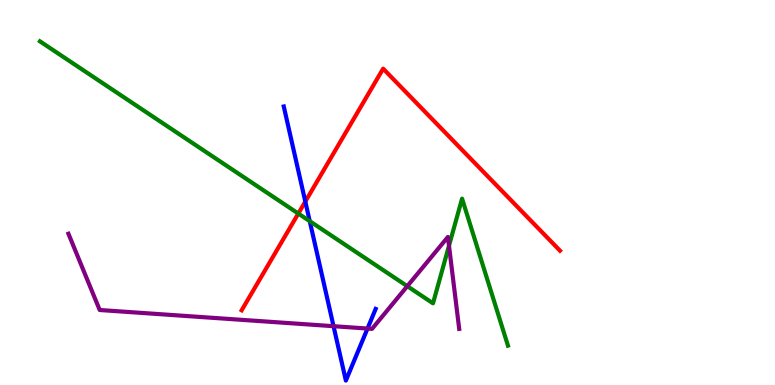[{'lines': ['blue', 'red'], 'intersections': [{'x': 3.94, 'y': 4.76}]}, {'lines': ['green', 'red'], 'intersections': [{'x': 3.85, 'y': 4.45}]}, {'lines': ['purple', 'red'], 'intersections': []}, {'lines': ['blue', 'green'], 'intersections': [{'x': 4.0, 'y': 4.26}]}, {'lines': ['blue', 'purple'], 'intersections': [{'x': 4.3, 'y': 1.53}, {'x': 4.74, 'y': 1.47}]}, {'lines': ['green', 'purple'], 'intersections': [{'x': 5.26, 'y': 2.57}, {'x': 5.79, 'y': 3.62}]}]